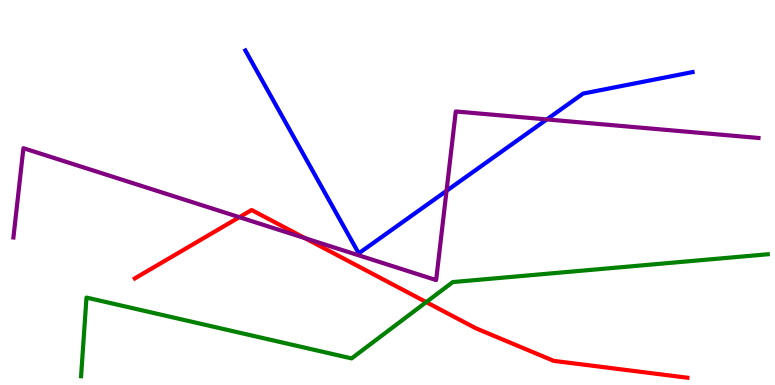[{'lines': ['blue', 'red'], 'intersections': []}, {'lines': ['green', 'red'], 'intersections': [{'x': 5.5, 'y': 2.15}]}, {'lines': ['purple', 'red'], 'intersections': [{'x': 3.09, 'y': 4.36}, {'x': 3.94, 'y': 3.81}]}, {'lines': ['blue', 'green'], 'intersections': []}, {'lines': ['blue', 'purple'], 'intersections': [{'x': 5.76, 'y': 5.04}, {'x': 7.06, 'y': 6.9}]}, {'lines': ['green', 'purple'], 'intersections': []}]